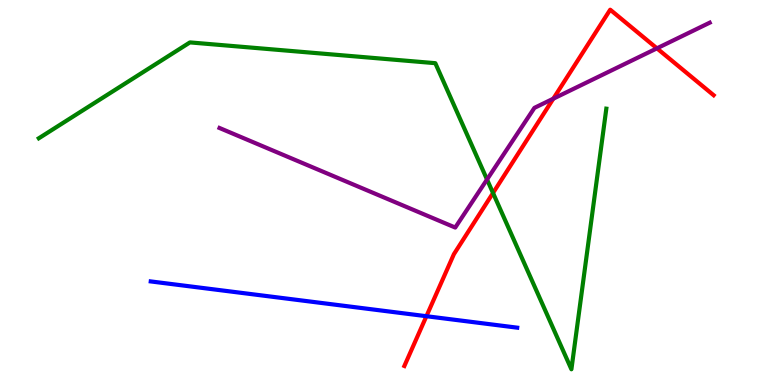[{'lines': ['blue', 'red'], 'intersections': [{'x': 5.5, 'y': 1.79}]}, {'lines': ['green', 'red'], 'intersections': [{'x': 6.36, 'y': 4.99}]}, {'lines': ['purple', 'red'], 'intersections': [{'x': 7.14, 'y': 7.44}, {'x': 8.48, 'y': 8.74}]}, {'lines': ['blue', 'green'], 'intersections': []}, {'lines': ['blue', 'purple'], 'intersections': []}, {'lines': ['green', 'purple'], 'intersections': [{'x': 6.28, 'y': 5.34}]}]